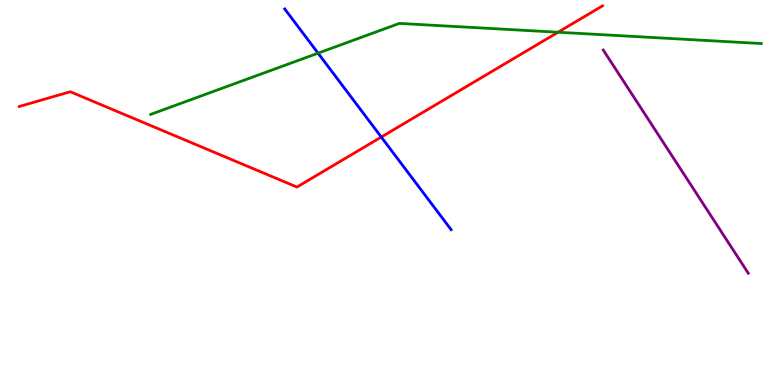[{'lines': ['blue', 'red'], 'intersections': [{'x': 4.92, 'y': 6.44}]}, {'lines': ['green', 'red'], 'intersections': [{'x': 7.2, 'y': 9.16}]}, {'lines': ['purple', 'red'], 'intersections': []}, {'lines': ['blue', 'green'], 'intersections': [{'x': 4.1, 'y': 8.62}]}, {'lines': ['blue', 'purple'], 'intersections': []}, {'lines': ['green', 'purple'], 'intersections': []}]